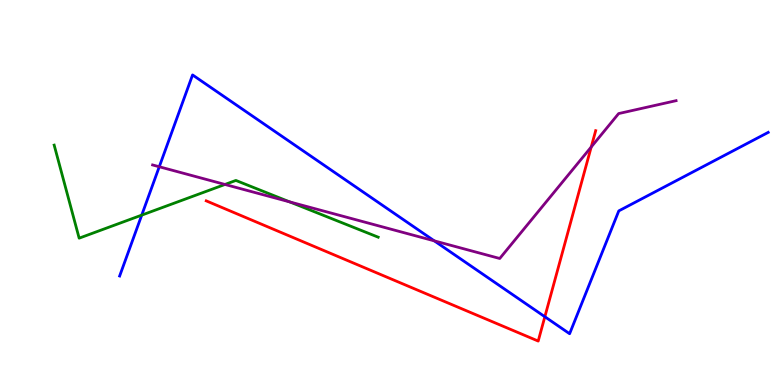[{'lines': ['blue', 'red'], 'intersections': [{'x': 7.03, 'y': 1.77}]}, {'lines': ['green', 'red'], 'intersections': []}, {'lines': ['purple', 'red'], 'intersections': [{'x': 7.63, 'y': 6.18}]}, {'lines': ['blue', 'green'], 'intersections': [{'x': 1.83, 'y': 4.41}]}, {'lines': ['blue', 'purple'], 'intersections': [{'x': 2.06, 'y': 5.67}, {'x': 5.6, 'y': 3.74}]}, {'lines': ['green', 'purple'], 'intersections': [{'x': 2.9, 'y': 5.21}, {'x': 3.74, 'y': 4.76}]}]